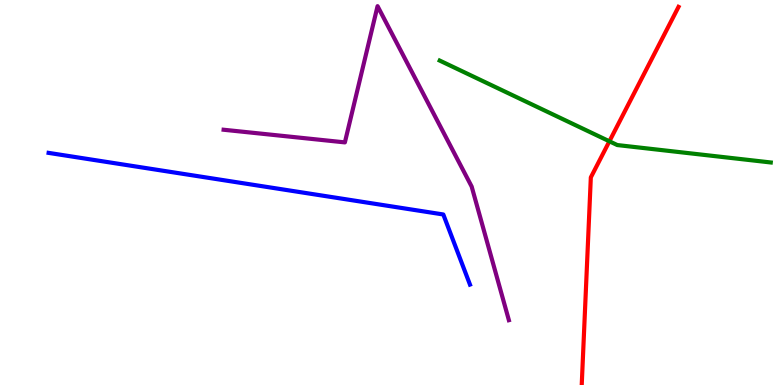[{'lines': ['blue', 'red'], 'intersections': []}, {'lines': ['green', 'red'], 'intersections': [{'x': 7.86, 'y': 6.33}]}, {'lines': ['purple', 'red'], 'intersections': []}, {'lines': ['blue', 'green'], 'intersections': []}, {'lines': ['blue', 'purple'], 'intersections': []}, {'lines': ['green', 'purple'], 'intersections': []}]